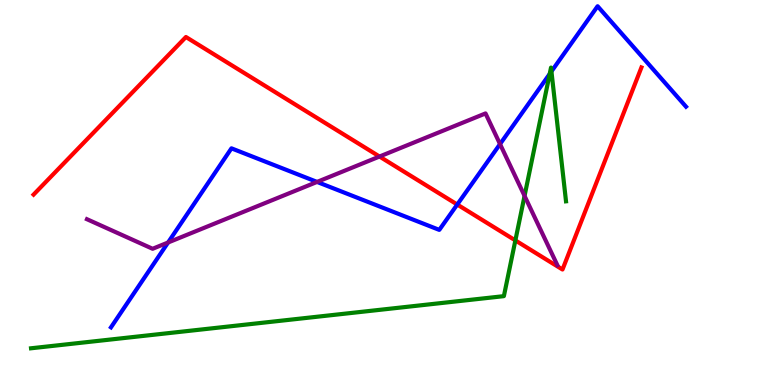[{'lines': ['blue', 'red'], 'intersections': [{'x': 5.9, 'y': 4.69}]}, {'lines': ['green', 'red'], 'intersections': [{'x': 6.65, 'y': 3.76}]}, {'lines': ['purple', 'red'], 'intersections': [{'x': 4.9, 'y': 5.93}]}, {'lines': ['blue', 'green'], 'intersections': [{'x': 7.09, 'y': 8.08}, {'x': 7.12, 'y': 8.14}]}, {'lines': ['blue', 'purple'], 'intersections': [{'x': 2.17, 'y': 3.7}, {'x': 4.09, 'y': 5.27}, {'x': 6.45, 'y': 6.26}]}, {'lines': ['green', 'purple'], 'intersections': [{'x': 6.77, 'y': 4.91}]}]